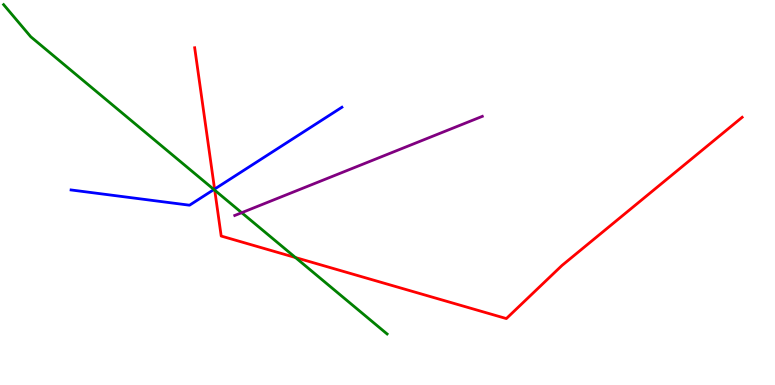[{'lines': ['blue', 'red'], 'intersections': [{'x': 2.77, 'y': 5.09}]}, {'lines': ['green', 'red'], 'intersections': [{'x': 2.77, 'y': 5.06}, {'x': 3.81, 'y': 3.31}]}, {'lines': ['purple', 'red'], 'intersections': []}, {'lines': ['blue', 'green'], 'intersections': [{'x': 2.76, 'y': 5.08}]}, {'lines': ['blue', 'purple'], 'intersections': []}, {'lines': ['green', 'purple'], 'intersections': [{'x': 3.12, 'y': 4.48}]}]